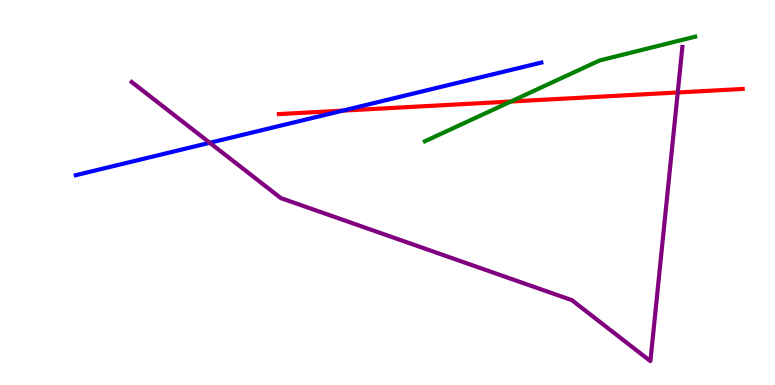[{'lines': ['blue', 'red'], 'intersections': [{'x': 4.42, 'y': 7.13}]}, {'lines': ['green', 'red'], 'intersections': [{'x': 6.59, 'y': 7.36}]}, {'lines': ['purple', 'red'], 'intersections': [{'x': 8.74, 'y': 7.6}]}, {'lines': ['blue', 'green'], 'intersections': []}, {'lines': ['blue', 'purple'], 'intersections': [{'x': 2.71, 'y': 6.29}]}, {'lines': ['green', 'purple'], 'intersections': []}]